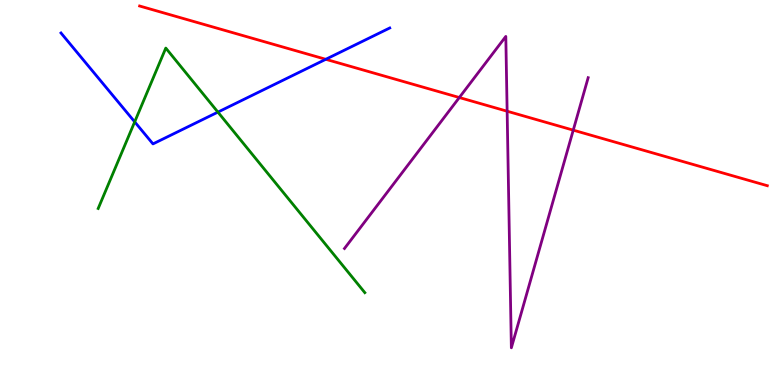[{'lines': ['blue', 'red'], 'intersections': [{'x': 4.2, 'y': 8.46}]}, {'lines': ['green', 'red'], 'intersections': []}, {'lines': ['purple', 'red'], 'intersections': [{'x': 5.93, 'y': 7.47}, {'x': 6.54, 'y': 7.11}, {'x': 7.4, 'y': 6.62}]}, {'lines': ['blue', 'green'], 'intersections': [{'x': 1.74, 'y': 6.83}, {'x': 2.81, 'y': 7.09}]}, {'lines': ['blue', 'purple'], 'intersections': []}, {'lines': ['green', 'purple'], 'intersections': []}]